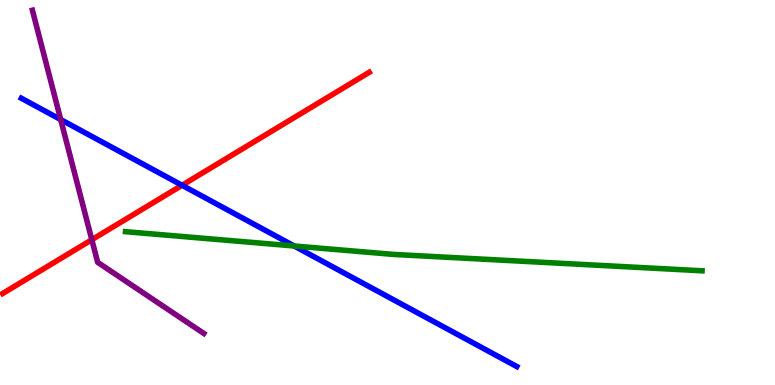[{'lines': ['blue', 'red'], 'intersections': [{'x': 2.35, 'y': 5.19}]}, {'lines': ['green', 'red'], 'intersections': []}, {'lines': ['purple', 'red'], 'intersections': [{'x': 1.18, 'y': 3.77}]}, {'lines': ['blue', 'green'], 'intersections': [{'x': 3.8, 'y': 3.61}]}, {'lines': ['blue', 'purple'], 'intersections': [{'x': 0.783, 'y': 6.89}]}, {'lines': ['green', 'purple'], 'intersections': []}]